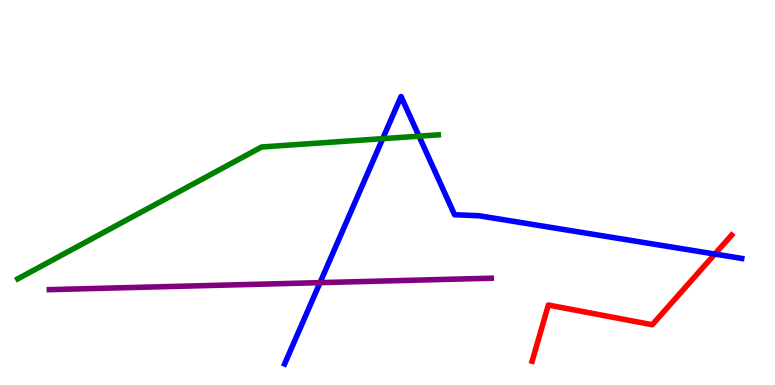[{'lines': ['blue', 'red'], 'intersections': [{'x': 9.22, 'y': 3.4}]}, {'lines': ['green', 'red'], 'intersections': []}, {'lines': ['purple', 'red'], 'intersections': []}, {'lines': ['blue', 'green'], 'intersections': [{'x': 4.94, 'y': 6.4}, {'x': 5.41, 'y': 6.46}]}, {'lines': ['blue', 'purple'], 'intersections': [{'x': 4.13, 'y': 2.66}]}, {'lines': ['green', 'purple'], 'intersections': []}]